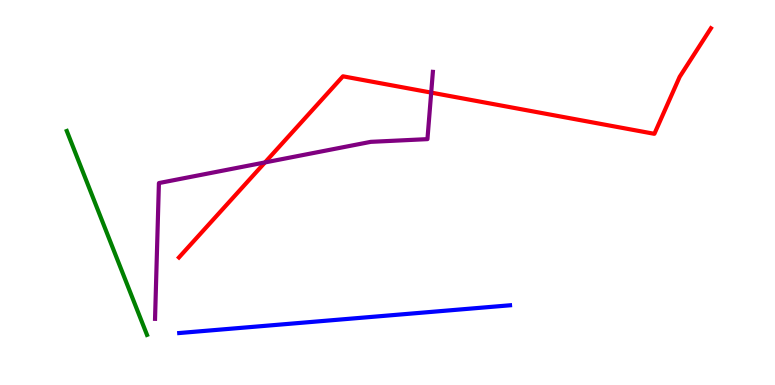[{'lines': ['blue', 'red'], 'intersections': []}, {'lines': ['green', 'red'], 'intersections': []}, {'lines': ['purple', 'red'], 'intersections': [{'x': 3.42, 'y': 5.78}, {'x': 5.56, 'y': 7.59}]}, {'lines': ['blue', 'green'], 'intersections': []}, {'lines': ['blue', 'purple'], 'intersections': []}, {'lines': ['green', 'purple'], 'intersections': []}]